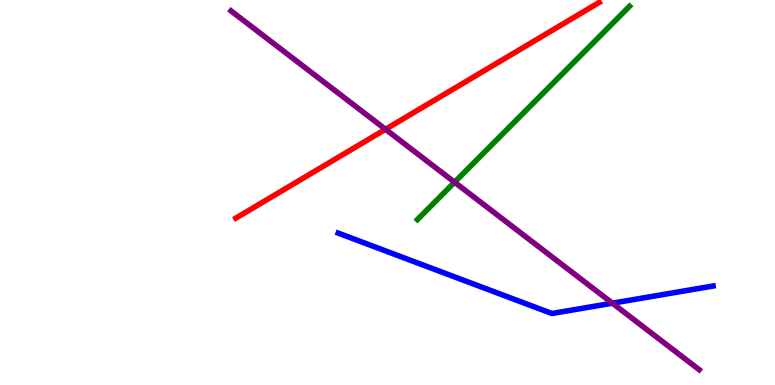[{'lines': ['blue', 'red'], 'intersections': []}, {'lines': ['green', 'red'], 'intersections': []}, {'lines': ['purple', 'red'], 'intersections': [{'x': 4.97, 'y': 6.64}]}, {'lines': ['blue', 'green'], 'intersections': []}, {'lines': ['blue', 'purple'], 'intersections': [{'x': 7.9, 'y': 2.13}]}, {'lines': ['green', 'purple'], 'intersections': [{'x': 5.87, 'y': 5.27}]}]